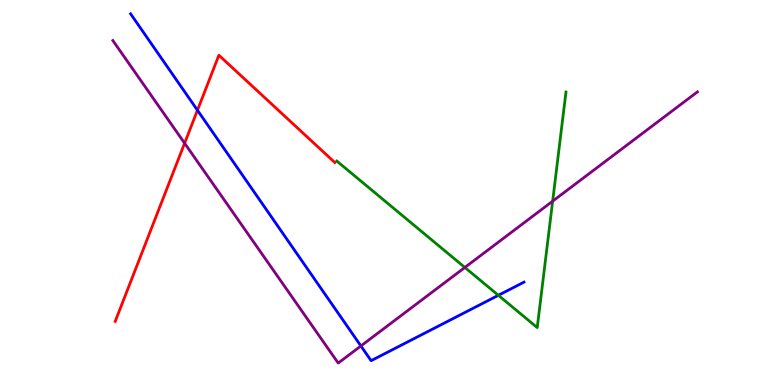[{'lines': ['blue', 'red'], 'intersections': [{'x': 2.55, 'y': 7.14}]}, {'lines': ['green', 'red'], 'intersections': []}, {'lines': ['purple', 'red'], 'intersections': [{'x': 2.38, 'y': 6.28}]}, {'lines': ['blue', 'green'], 'intersections': [{'x': 6.43, 'y': 2.33}]}, {'lines': ['blue', 'purple'], 'intersections': [{'x': 4.66, 'y': 1.01}]}, {'lines': ['green', 'purple'], 'intersections': [{'x': 6.0, 'y': 3.05}, {'x': 7.13, 'y': 4.77}]}]